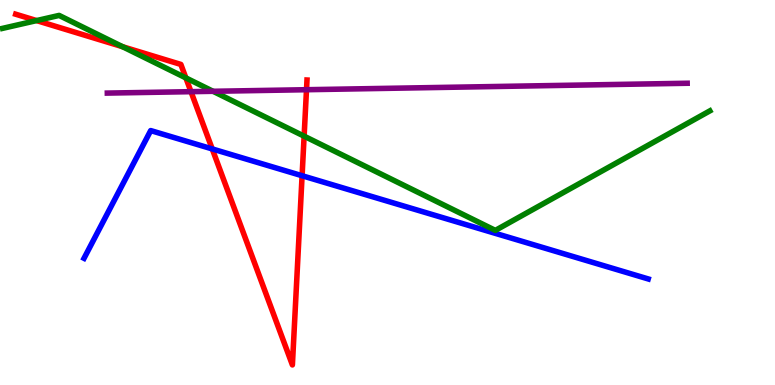[{'lines': ['blue', 'red'], 'intersections': [{'x': 2.74, 'y': 6.13}, {'x': 3.9, 'y': 5.44}]}, {'lines': ['green', 'red'], 'intersections': [{'x': 0.472, 'y': 9.47}, {'x': 1.58, 'y': 8.79}, {'x': 2.4, 'y': 7.98}, {'x': 3.92, 'y': 6.46}]}, {'lines': ['purple', 'red'], 'intersections': [{'x': 2.46, 'y': 7.62}, {'x': 3.95, 'y': 7.67}]}, {'lines': ['blue', 'green'], 'intersections': []}, {'lines': ['blue', 'purple'], 'intersections': []}, {'lines': ['green', 'purple'], 'intersections': [{'x': 2.75, 'y': 7.63}]}]